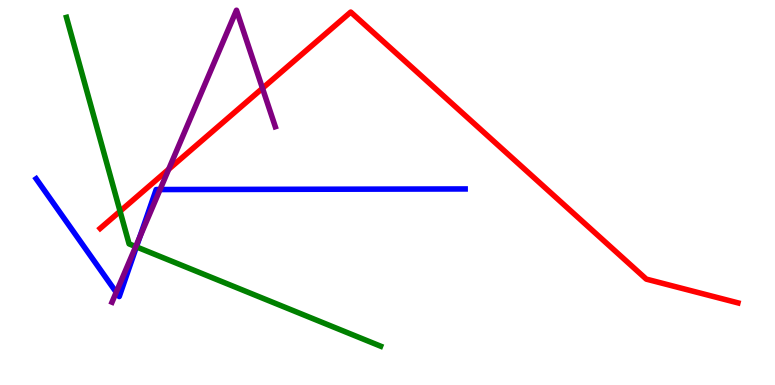[{'lines': ['blue', 'red'], 'intersections': []}, {'lines': ['green', 'red'], 'intersections': [{'x': 1.55, 'y': 4.51}]}, {'lines': ['purple', 'red'], 'intersections': [{'x': 2.18, 'y': 5.6}, {'x': 3.39, 'y': 7.71}]}, {'lines': ['blue', 'green'], 'intersections': [{'x': 1.76, 'y': 3.59}]}, {'lines': ['blue', 'purple'], 'intersections': [{'x': 1.5, 'y': 2.41}, {'x': 1.8, 'y': 3.84}, {'x': 2.07, 'y': 5.08}]}, {'lines': ['green', 'purple'], 'intersections': [{'x': 1.75, 'y': 3.59}]}]